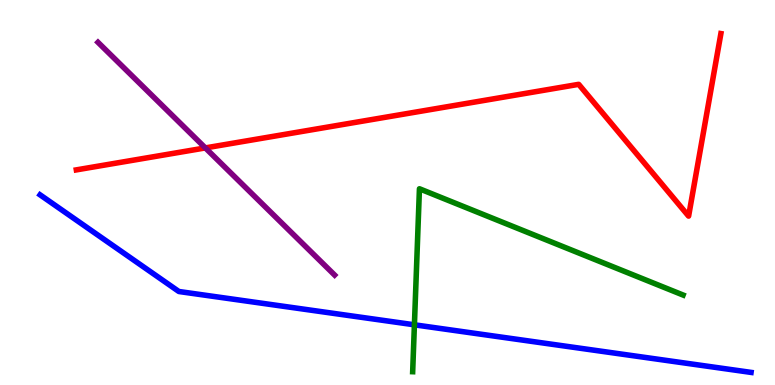[{'lines': ['blue', 'red'], 'intersections': []}, {'lines': ['green', 'red'], 'intersections': []}, {'lines': ['purple', 'red'], 'intersections': [{'x': 2.65, 'y': 6.16}]}, {'lines': ['blue', 'green'], 'intersections': [{'x': 5.35, 'y': 1.56}]}, {'lines': ['blue', 'purple'], 'intersections': []}, {'lines': ['green', 'purple'], 'intersections': []}]